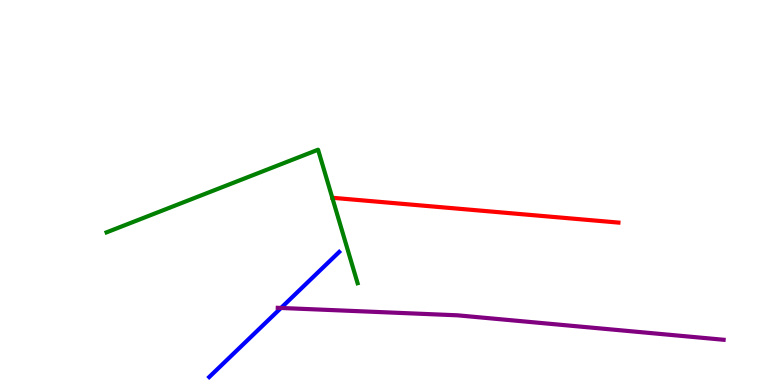[{'lines': ['blue', 'red'], 'intersections': []}, {'lines': ['green', 'red'], 'intersections': []}, {'lines': ['purple', 'red'], 'intersections': []}, {'lines': ['blue', 'green'], 'intersections': []}, {'lines': ['blue', 'purple'], 'intersections': [{'x': 3.63, 'y': 2.0}]}, {'lines': ['green', 'purple'], 'intersections': []}]